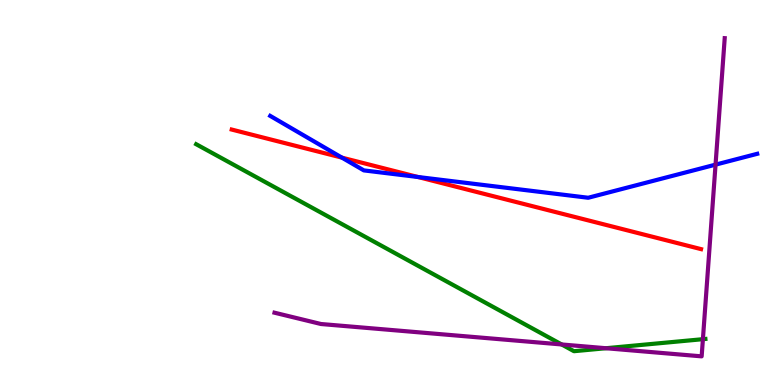[{'lines': ['blue', 'red'], 'intersections': [{'x': 4.41, 'y': 5.91}, {'x': 5.39, 'y': 5.4}]}, {'lines': ['green', 'red'], 'intersections': []}, {'lines': ['purple', 'red'], 'intersections': []}, {'lines': ['blue', 'green'], 'intersections': []}, {'lines': ['blue', 'purple'], 'intersections': [{'x': 9.23, 'y': 5.72}]}, {'lines': ['green', 'purple'], 'intersections': [{'x': 7.25, 'y': 1.05}, {'x': 7.82, 'y': 0.955}, {'x': 9.07, 'y': 1.19}]}]